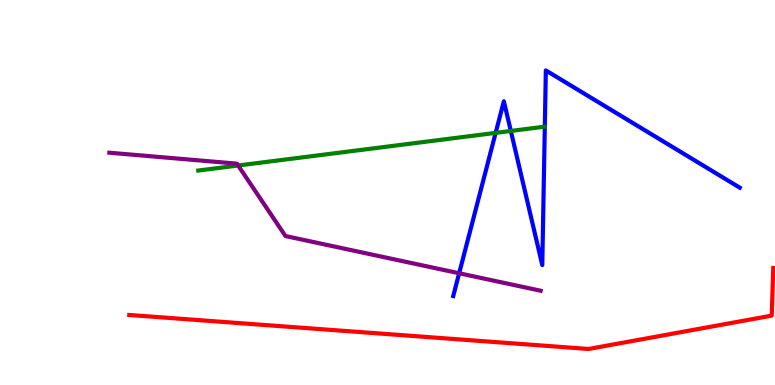[{'lines': ['blue', 'red'], 'intersections': []}, {'lines': ['green', 'red'], 'intersections': []}, {'lines': ['purple', 'red'], 'intersections': []}, {'lines': ['blue', 'green'], 'intersections': [{'x': 6.4, 'y': 6.55}, {'x': 6.59, 'y': 6.6}]}, {'lines': ['blue', 'purple'], 'intersections': [{'x': 5.92, 'y': 2.9}]}, {'lines': ['green', 'purple'], 'intersections': [{'x': 3.07, 'y': 5.7}]}]